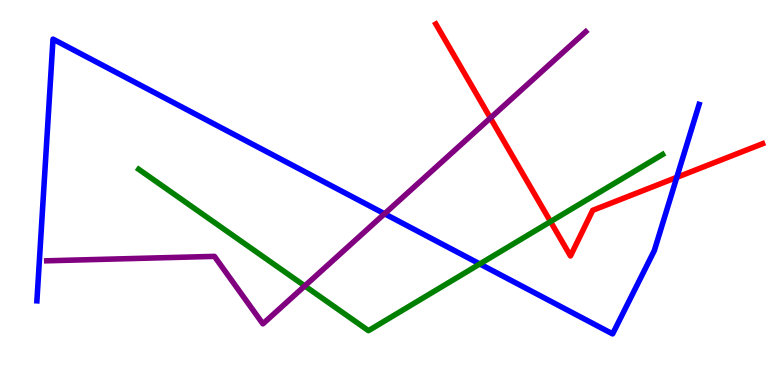[{'lines': ['blue', 'red'], 'intersections': [{'x': 8.73, 'y': 5.39}]}, {'lines': ['green', 'red'], 'intersections': [{'x': 7.1, 'y': 4.24}]}, {'lines': ['purple', 'red'], 'intersections': [{'x': 6.33, 'y': 6.93}]}, {'lines': ['blue', 'green'], 'intersections': [{'x': 6.19, 'y': 3.14}]}, {'lines': ['blue', 'purple'], 'intersections': [{'x': 4.96, 'y': 4.45}]}, {'lines': ['green', 'purple'], 'intersections': [{'x': 3.93, 'y': 2.57}]}]